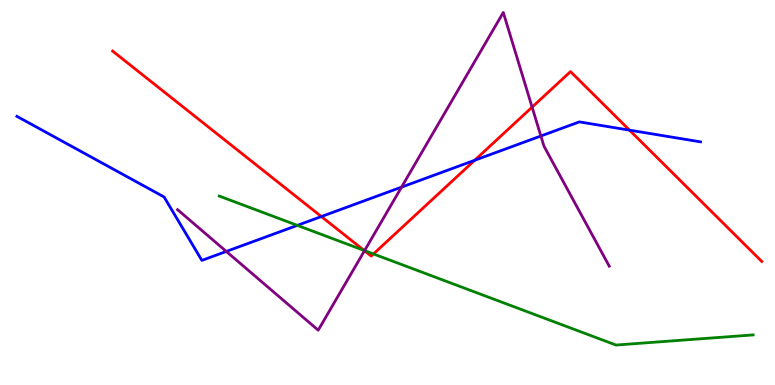[{'lines': ['blue', 'red'], 'intersections': [{'x': 4.15, 'y': 4.38}, {'x': 6.12, 'y': 5.84}, {'x': 8.12, 'y': 6.62}]}, {'lines': ['green', 'red'], 'intersections': [{'x': 4.7, 'y': 3.49}, {'x': 4.82, 'y': 3.4}]}, {'lines': ['purple', 'red'], 'intersections': [{'x': 4.7, 'y': 3.49}, {'x': 6.87, 'y': 7.22}]}, {'lines': ['blue', 'green'], 'intersections': [{'x': 3.84, 'y': 4.15}]}, {'lines': ['blue', 'purple'], 'intersections': [{'x': 2.92, 'y': 3.47}, {'x': 5.18, 'y': 5.14}, {'x': 6.98, 'y': 6.47}]}, {'lines': ['green', 'purple'], 'intersections': [{'x': 4.7, 'y': 3.49}]}]